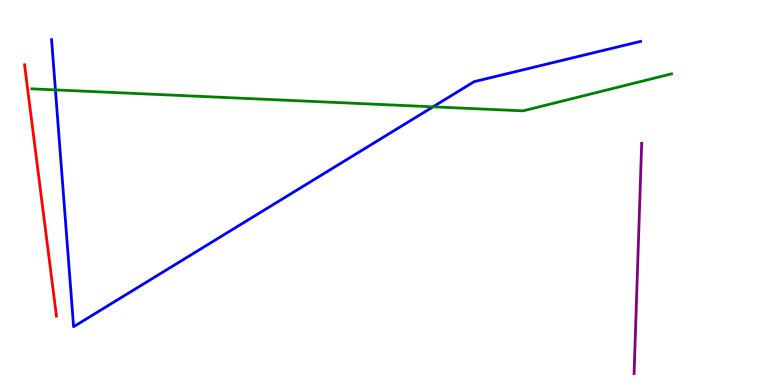[{'lines': ['blue', 'red'], 'intersections': []}, {'lines': ['green', 'red'], 'intersections': []}, {'lines': ['purple', 'red'], 'intersections': []}, {'lines': ['blue', 'green'], 'intersections': [{'x': 0.715, 'y': 7.67}, {'x': 5.59, 'y': 7.23}]}, {'lines': ['blue', 'purple'], 'intersections': []}, {'lines': ['green', 'purple'], 'intersections': []}]